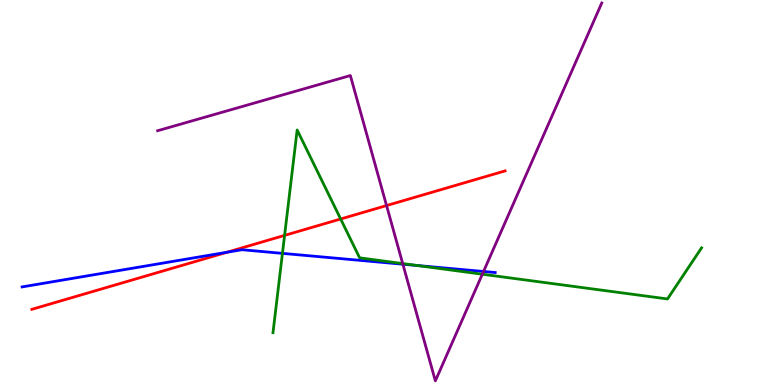[{'lines': ['blue', 'red'], 'intersections': [{'x': 2.93, 'y': 3.45}]}, {'lines': ['green', 'red'], 'intersections': [{'x': 3.67, 'y': 3.89}, {'x': 4.4, 'y': 4.31}]}, {'lines': ['purple', 'red'], 'intersections': [{'x': 4.99, 'y': 4.66}]}, {'lines': ['blue', 'green'], 'intersections': [{'x': 3.64, 'y': 3.42}, {'x': 5.38, 'y': 3.1}]}, {'lines': ['blue', 'purple'], 'intersections': [{'x': 5.2, 'y': 3.14}, {'x': 6.24, 'y': 2.95}]}, {'lines': ['green', 'purple'], 'intersections': [{'x': 5.2, 'y': 3.15}, {'x': 6.22, 'y': 2.88}]}]